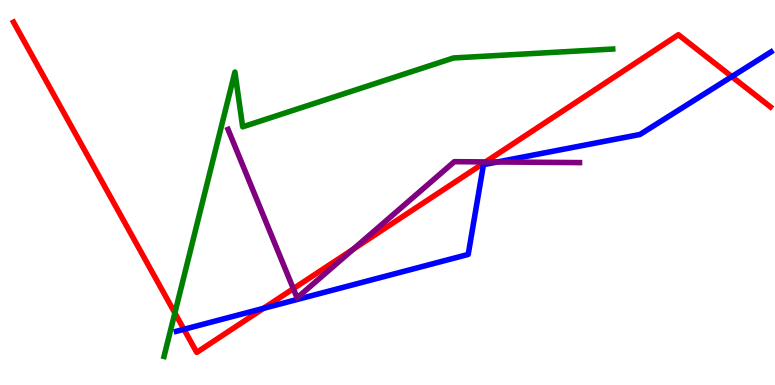[{'lines': ['blue', 'red'], 'intersections': [{'x': 2.37, 'y': 1.45}, {'x': 3.4, 'y': 1.99}, {'x': 9.44, 'y': 8.01}]}, {'lines': ['green', 'red'], 'intersections': [{'x': 2.26, 'y': 1.87}]}, {'lines': ['purple', 'red'], 'intersections': [{'x': 3.79, 'y': 2.5}, {'x': 4.56, 'y': 3.53}, {'x': 6.27, 'y': 5.79}]}, {'lines': ['blue', 'green'], 'intersections': []}, {'lines': ['blue', 'purple'], 'intersections': [{'x': 6.42, 'y': 5.79}]}, {'lines': ['green', 'purple'], 'intersections': []}]